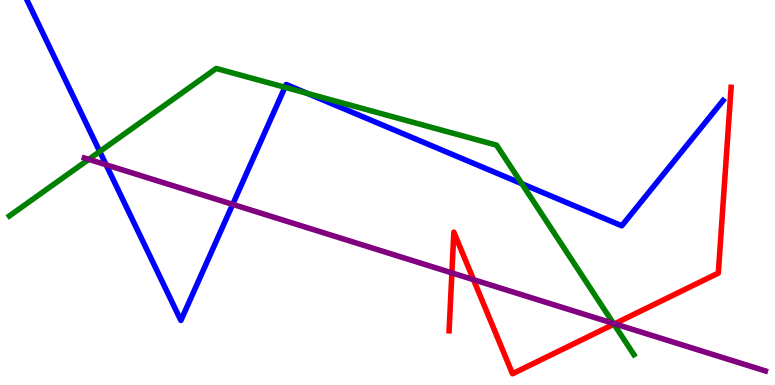[{'lines': ['blue', 'red'], 'intersections': []}, {'lines': ['green', 'red'], 'intersections': [{'x': 7.92, 'y': 1.58}]}, {'lines': ['purple', 'red'], 'intersections': [{'x': 5.83, 'y': 2.91}, {'x': 6.11, 'y': 2.74}, {'x': 7.93, 'y': 1.59}]}, {'lines': ['blue', 'green'], 'intersections': [{'x': 1.29, 'y': 6.06}, {'x': 3.68, 'y': 7.73}, {'x': 3.97, 'y': 7.57}, {'x': 6.73, 'y': 5.23}]}, {'lines': ['blue', 'purple'], 'intersections': [{'x': 1.37, 'y': 5.72}, {'x': 3.0, 'y': 4.69}]}, {'lines': ['green', 'purple'], 'intersections': [{'x': 1.15, 'y': 5.86}, {'x': 7.92, 'y': 1.6}]}]